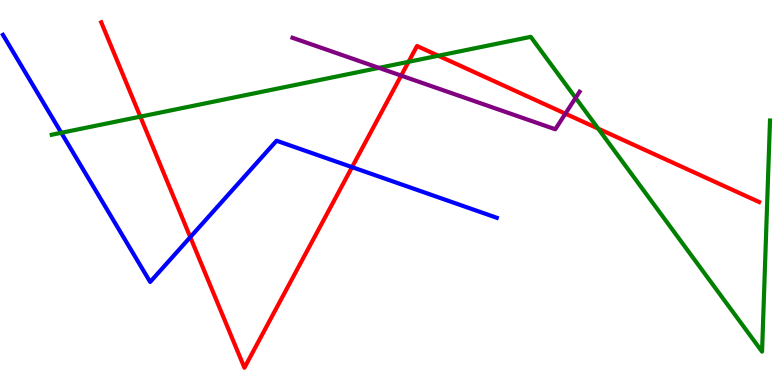[{'lines': ['blue', 'red'], 'intersections': [{'x': 2.46, 'y': 3.84}, {'x': 4.54, 'y': 5.66}]}, {'lines': ['green', 'red'], 'intersections': [{'x': 1.81, 'y': 6.97}, {'x': 5.27, 'y': 8.39}, {'x': 5.66, 'y': 8.55}, {'x': 7.72, 'y': 6.66}]}, {'lines': ['purple', 'red'], 'intersections': [{'x': 5.18, 'y': 8.04}, {'x': 7.3, 'y': 7.05}]}, {'lines': ['blue', 'green'], 'intersections': [{'x': 0.791, 'y': 6.55}]}, {'lines': ['blue', 'purple'], 'intersections': []}, {'lines': ['green', 'purple'], 'intersections': [{'x': 4.89, 'y': 8.24}, {'x': 7.43, 'y': 7.46}]}]